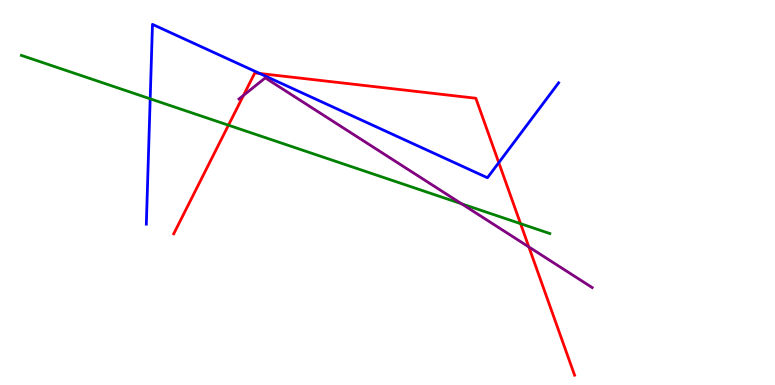[{'lines': ['blue', 'red'], 'intersections': [{'x': 3.35, 'y': 8.09}, {'x': 6.44, 'y': 5.78}]}, {'lines': ['green', 'red'], 'intersections': [{'x': 2.95, 'y': 6.75}, {'x': 6.72, 'y': 4.19}]}, {'lines': ['purple', 'red'], 'intersections': [{'x': 3.14, 'y': 7.52}, {'x': 6.82, 'y': 3.59}]}, {'lines': ['blue', 'green'], 'intersections': [{'x': 1.94, 'y': 7.43}]}, {'lines': ['blue', 'purple'], 'intersections': []}, {'lines': ['green', 'purple'], 'intersections': [{'x': 5.96, 'y': 4.71}]}]